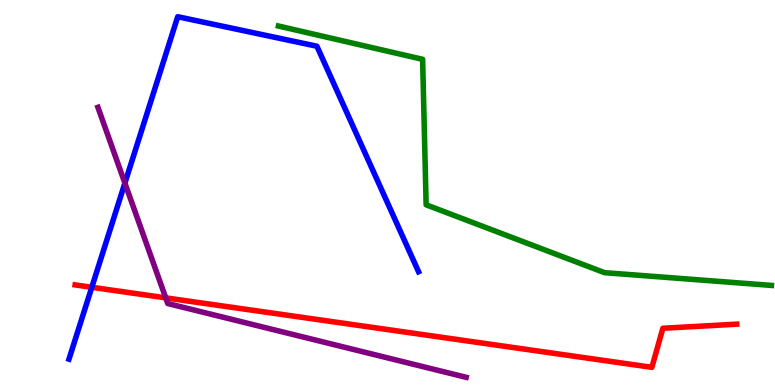[{'lines': ['blue', 'red'], 'intersections': [{'x': 1.18, 'y': 2.54}]}, {'lines': ['green', 'red'], 'intersections': []}, {'lines': ['purple', 'red'], 'intersections': [{'x': 2.14, 'y': 2.26}]}, {'lines': ['blue', 'green'], 'intersections': []}, {'lines': ['blue', 'purple'], 'intersections': [{'x': 1.61, 'y': 5.24}]}, {'lines': ['green', 'purple'], 'intersections': []}]